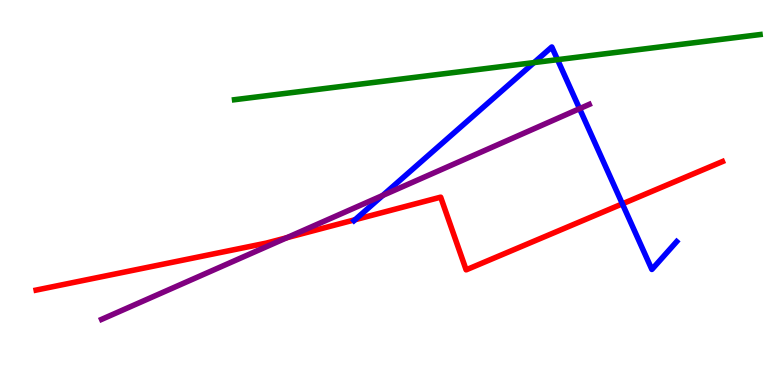[{'lines': ['blue', 'red'], 'intersections': [{'x': 4.58, 'y': 4.29}, {'x': 8.03, 'y': 4.71}]}, {'lines': ['green', 'red'], 'intersections': []}, {'lines': ['purple', 'red'], 'intersections': [{'x': 3.7, 'y': 3.83}]}, {'lines': ['blue', 'green'], 'intersections': [{'x': 6.89, 'y': 8.37}, {'x': 7.19, 'y': 8.45}]}, {'lines': ['blue', 'purple'], 'intersections': [{'x': 4.94, 'y': 4.92}, {'x': 7.48, 'y': 7.18}]}, {'lines': ['green', 'purple'], 'intersections': []}]